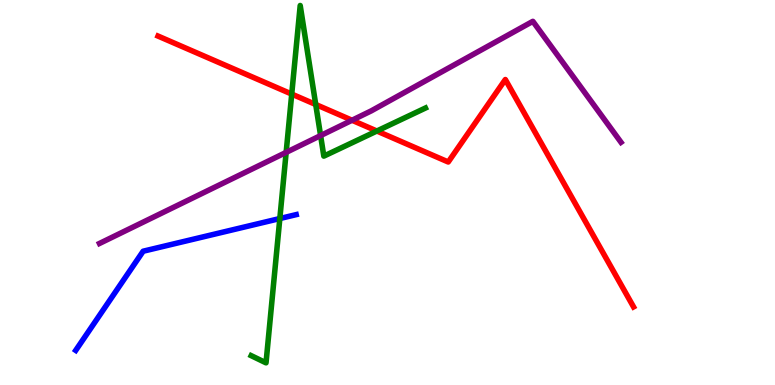[{'lines': ['blue', 'red'], 'intersections': []}, {'lines': ['green', 'red'], 'intersections': [{'x': 3.76, 'y': 7.56}, {'x': 4.07, 'y': 7.29}, {'x': 4.86, 'y': 6.6}]}, {'lines': ['purple', 'red'], 'intersections': [{'x': 4.54, 'y': 6.88}]}, {'lines': ['blue', 'green'], 'intersections': [{'x': 3.61, 'y': 4.32}]}, {'lines': ['blue', 'purple'], 'intersections': []}, {'lines': ['green', 'purple'], 'intersections': [{'x': 3.69, 'y': 6.04}, {'x': 4.14, 'y': 6.48}]}]